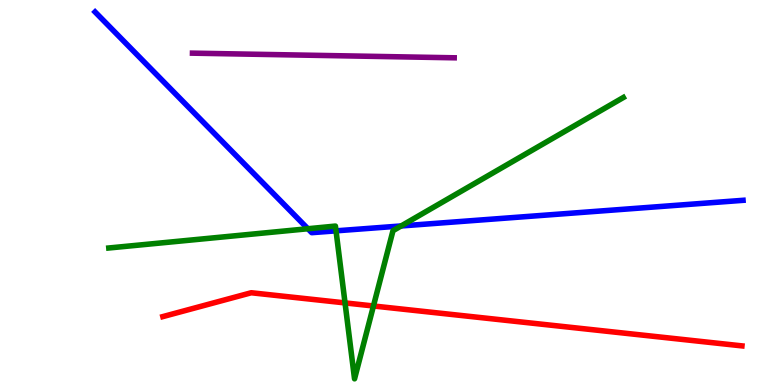[{'lines': ['blue', 'red'], 'intersections': []}, {'lines': ['green', 'red'], 'intersections': [{'x': 4.45, 'y': 2.13}, {'x': 4.82, 'y': 2.05}]}, {'lines': ['purple', 'red'], 'intersections': []}, {'lines': ['blue', 'green'], 'intersections': [{'x': 3.97, 'y': 4.06}, {'x': 4.34, 'y': 4.0}, {'x': 5.18, 'y': 4.13}]}, {'lines': ['blue', 'purple'], 'intersections': []}, {'lines': ['green', 'purple'], 'intersections': []}]